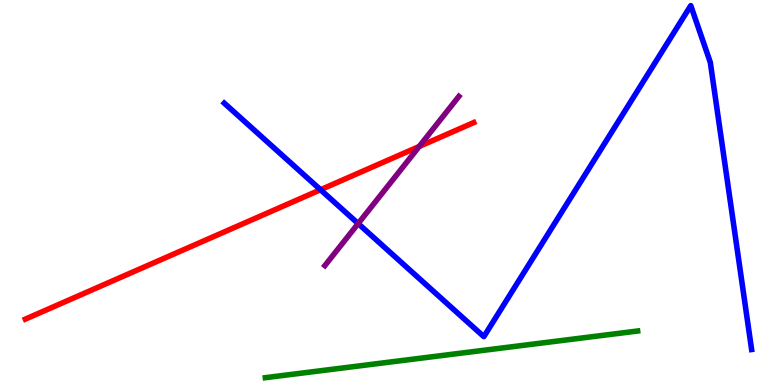[{'lines': ['blue', 'red'], 'intersections': [{'x': 4.14, 'y': 5.07}]}, {'lines': ['green', 'red'], 'intersections': []}, {'lines': ['purple', 'red'], 'intersections': [{'x': 5.41, 'y': 6.2}]}, {'lines': ['blue', 'green'], 'intersections': []}, {'lines': ['blue', 'purple'], 'intersections': [{'x': 4.62, 'y': 4.19}]}, {'lines': ['green', 'purple'], 'intersections': []}]